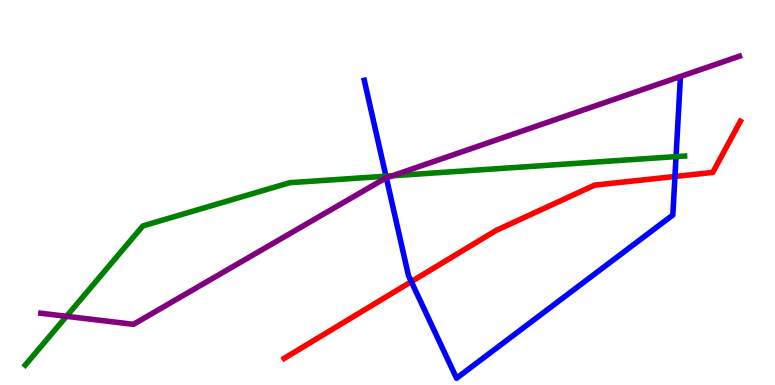[{'lines': ['blue', 'red'], 'intersections': [{'x': 5.31, 'y': 2.68}, {'x': 8.71, 'y': 5.42}]}, {'lines': ['green', 'red'], 'intersections': []}, {'lines': ['purple', 'red'], 'intersections': []}, {'lines': ['blue', 'green'], 'intersections': [{'x': 4.98, 'y': 5.42}, {'x': 8.72, 'y': 5.93}]}, {'lines': ['blue', 'purple'], 'intersections': [{'x': 4.99, 'y': 5.38}]}, {'lines': ['green', 'purple'], 'intersections': [{'x': 0.858, 'y': 1.78}, {'x': 5.06, 'y': 5.43}]}]